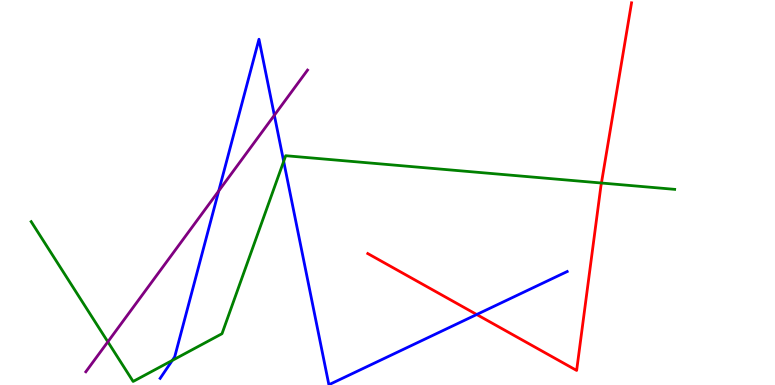[{'lines': ['blue', 'red'], 'intersections': [{'x': 6.15, 'y': 1.83}]}, {'lines': ['green', 'red'], 'intersections': [{'x': 7.76, 'y': 5.25}]}, {'lines': ['purple', 'red'], 'intersections': []}, {'lines': ['blue', 'green'], 'intersections': [{'x': 2.22, 'y': 0.638}, {'x': 3.66, 'y': 5.81}]}, {'lines': ['blue', 'purple'], 'intersections': [{'x': 2.82, 'y': 5.04}, {'x': 3.54, 'y': 7.01}]}, {'lines': ['green', 'purple'], 'intersections': [{'x': 1.39, 'y': 1.12}]}]